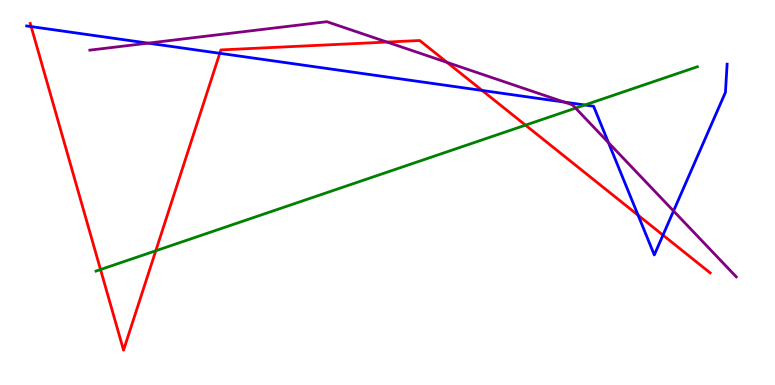[{'lines': ['blue', 'red'], 'intersections': [{'x': 0.402, 'y': 9.31}, {'x': 2.84, 'y': 8.62}, {'x': 6.22, 'y': 7.65}, {'x': 8.23, 'y': 4.41}, {'x': 8.55, 'y': 3.89}]}, {'lines': ['green', 'red'], 'intersections': [{'x': 1.3, 'y': 3.0}, {'x': 2.01, 'y': 3.49}, {'x': 6.78, 'y': 6.75}]}, {'lines': ['purple', 'red'], 'intersections': [{'x': 4.99, 'y': 8.91}, {'x': 5.77, 'y': 8.38}]}, {'lines': ['blue', 'green'], 'intersections': [{'x': 7.55, 'y': 7.27}]}, {'lines': ['blue', 'purple'], 'intersections': [{'x': 1.91, 'y': 8.88}, {'x': 7.28, 'y': 7.35}, {'x': 7.85, 'y': 6.3}, {'x': 8.69, 'y': 4.52}]}, {'lines': ['green', 'purple'], 'intersections': [{'x': 7.43, 'y': 7.19}]}]